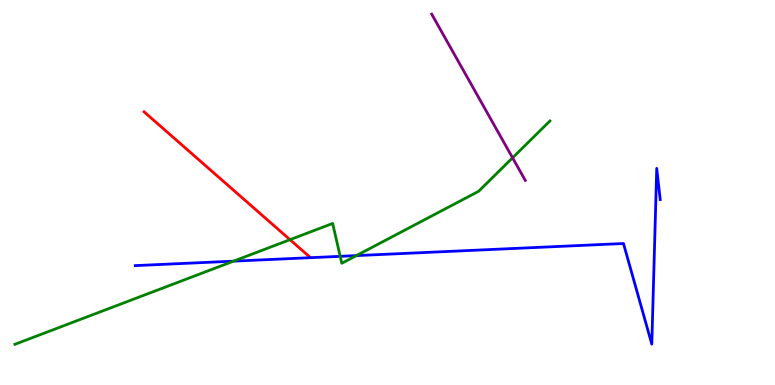[{'lines': ['blue', 'red'], 'intersections': []}, {'lines': ['green', 'red'], 'intersections': [{'x': 3.74, 'y': 3.77}]}, {'lines': ['purple', 'red'], 'intersections': []}, {'lines': ['blue', 'green'], 'intersections': [{'x': 3.01, 'y': 3.22}, {'x': 4.39, 'y': 3.34}, {'x': 4.6, 'y': 3.36}]}, {'lines': ['blue', 'purple'], 'intersections': []}, {'lines': ['green', 'purple'], 'intersections': [{'x': 6.61, 'y': 5.9}]}]